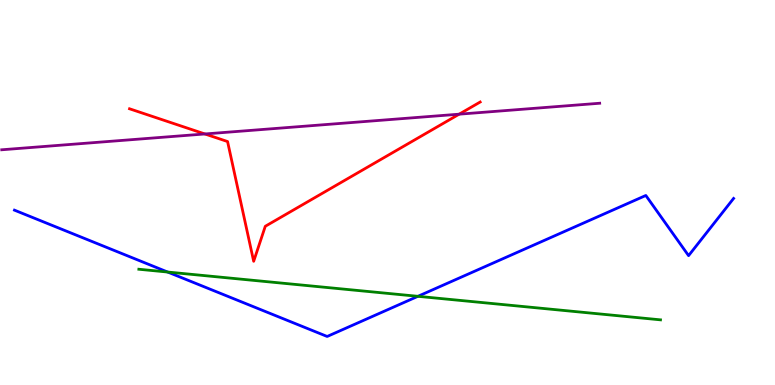[{'lines': ['blue', 'red'], 'intersections': []}, {'lines': ['green', 'red'], 'intersections': []}, {'lines': ['purple', 'red'], 'intersections': [{'x': 2.64, 'y': 6.52}, {'x': 5.92, 'y': 7.03}]}, {'lines': ['blue', 'green'], 'intersections': [{'x': 2.16, 'y': 2.93}, {'x': 5.39, 'y': 2.3}]}, {'lines': ['blue', 'purple'], 'intersections': []}, {'lines': ['green', 'purple'], 'intersections': []}]